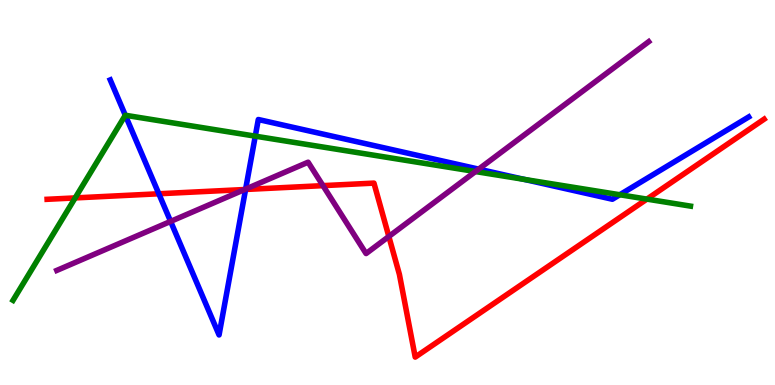[{'lines': ['blue', 'red'], 'intersections': [{'x': 2.05, 'y': 4.97}, {'x': 3.17, 'y': 5.08}]}, {'lines': ['green', 'red'], 'intersections': [{'x': 0.97, 'y': 4.86}, {'x': 8.35, 'y': 4.83}]}, {'lines': ['purple', 'red'], 'intersections': [{'x': 3.16, 'y': 5.08}, {'x': 4.17, 'y': 5.18}, {'x': 5.02, 'y': 3.86}]}, {'lines': ['blue', 'green'], 'intersections': [{'x': 1.62, 'y': 7.01}, {'x': 3.29, 'y': 6.46}, {'x': 6.76, 'y': 5.34}, {'x': 8.0, 'y': 4.94}]}, {'lines': ['blue', 'purple'], 'intersections': [{'x': 2.2, 'y': 4.25}, {'x': 3.17, 'y': 5.09}, {'x': 6.18, 'y': 5.61}]}, {'lines': ['green', 'purple'], 'intersections': [{'x': 6.13, 'y': 5.54}]}]